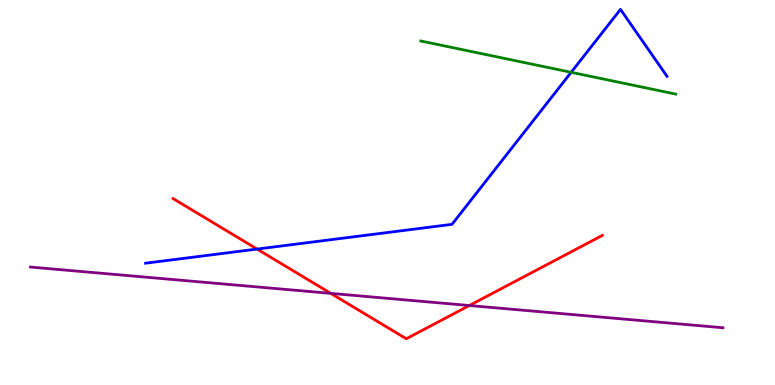[{'lines': ['blue', 'red'], 'intersections': [{'x': 3.32, 'y': 3.53}]}, {'lines': ['green', 'red'], 'intersections': []}, {'lines': ['purple', 'red'], 'intersections': [{'x': 4.27, 'y': 2.38}, {'x': 6.06, 'y': 2.06}]}, {'lines': ['blue', 'green'], 'intersections': [{'x': 7.37, 'y': 8.12}]}, {'lines': ['blue', 'purple'], 'intersections': []}, {'lines': ['green', 'purple'], 'intersections': []}]